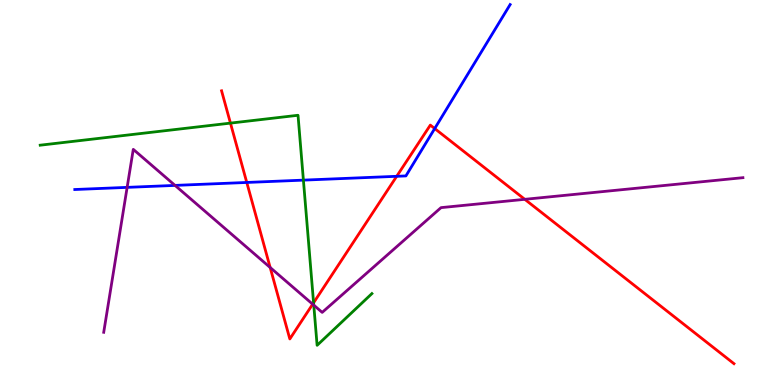[{'lines': ['blue', 'red'], 'intersections': [{'x': 3.18, 'y': 5.26}, {'x': 5.12, 'y': 5.42}, {'x': 5.61, 'y': 6.66}]}, {'lines': ['green', 'red'], 'intersections': [{'x': 2.97, 'y': 6.8}, {'x': 4.05, 'y': 2.13}]}, {'lines': ['purple', 'red'], 'intersections': [{'x': 3.49, 'y': 3.05}, {'x': 4.03, 'y': 2.1}, {'x': 6.77, 'y': 4.82}]}, {'lines': ['blue', 'green'], 'intersections': [{'x': 3.91, 'y': 5.32}]}, {'lines': ['blue', 'purple'], 'intersections': [{'x': 1.64, 'y': 5.13}, {'x': 2.26, 'y': 5.18}]}, {'lines': ['green', 'purple'], 'intersections': [{'x': 4.05, 'y': 2.07}]}]